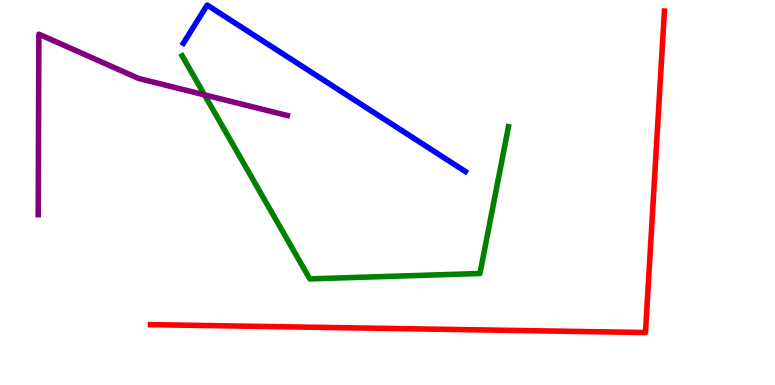[{'lines': ['blue', 'red'], 'intersections': []}, {'lines': ['green', 'red'], 'intersections': []}, {'lines': ['purple', 'red'], 'intersections': []}, {'lines': ['blue', 'green'], 'intersections': []}, {'lines': ['blue', 'purple'], 'intersections': []}, {'lines': ['green', 'purple'], 'intersections': [{'x': 2.64, 'y': 7.54}]}]